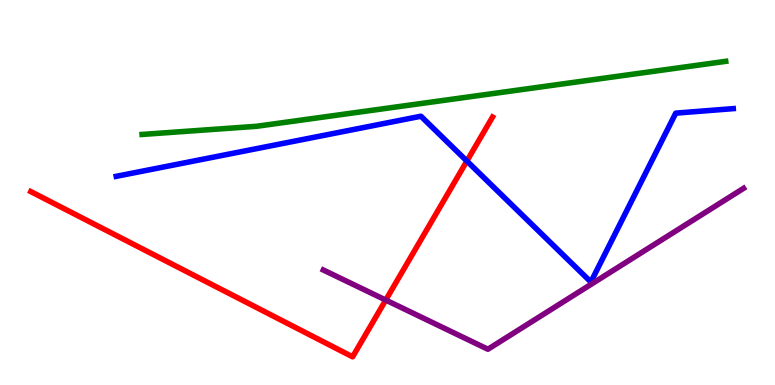[{'lines': ['blue', 'red'], 'intersections': [{'x': 6.02, 'y': 5.82}]}, {'lines': ['green', 'red'], 'intersections': []}, {'lines': ['purple', 'red'], 'intersections': [{'x': 4.98, 'y': 2.21}]}, {'lines': ['blue', 'green'], 'intersections': []}, {'lines': ['blue', 'purple'], 'intersections': []}, {'lines': ['green', 'purple'], 'intersections': []}]